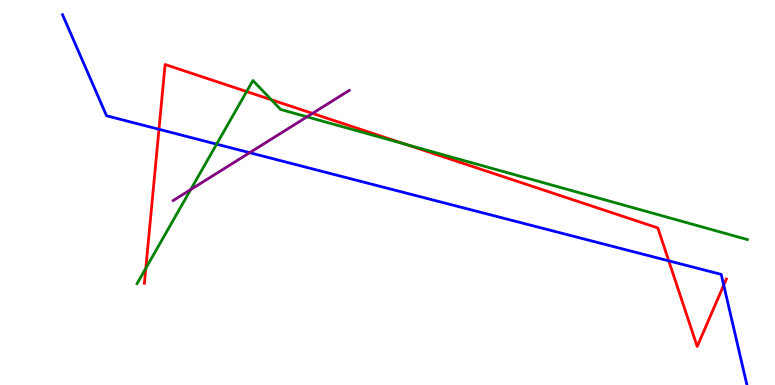[{'lines': ['blue', 'red'], 'intersections': [{'x': 2.05, 'y': 6.64}, {'x': 8.63, 'y': 3.22}, {'x': 9.34, 'y': 2.59}]}, {'lines': ['green', 'red'], 'intersections': [{'x': 1.88, 'y': 3.03}, {'x': 3.18, 'y': 7.62}, {'x': 3.5, 'y': 7.41}, {'x': 5.24, 'y': 6.25}]}, {'lines': ['purple', 'red'], 'intersections': [{'x': 4.03, 'y': 7.05}]}, {'lines': ['blue', 'green'], 'intersections': [{'x': 2.8, 'y': 6.26}]}, {'lines': ['blue', 'purple'], 'intersections': [{'x': 3.22, 'y': 6.03}]}, {'lines': ['green', 'purple'], 'intersections': [{'x': 2.46, 'y': 5.08}, {'x': 3.96, 'y': 6.97}]}]